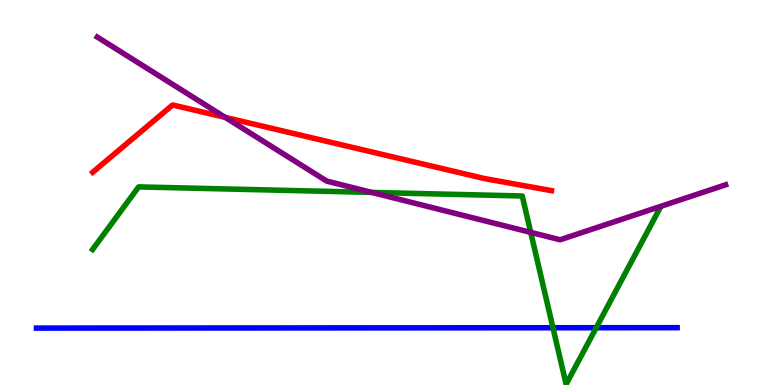[{'lines': ['blue', 'red'], 'intersections': []}, {'lines': ['green', 'red'], 'intersections': []}, {'lines': ['purple', 'red'], 'intersections': [{'x': 2.91, 'y': 6.95}]}, {'lines': ['blue', 'green'], 'intersections': [{'x': 7.13, 'y': 1.49}, {'x': 7.69, 'y': 1.49}]}, {'lines': ['blue', 'purple'], 'intersections': []}, {'lines': ['green', 'purple'], 'intersections': [{'x': 4.8, 'y': 5.0}, {'x': 6.85, 'y': 3.96}]}]